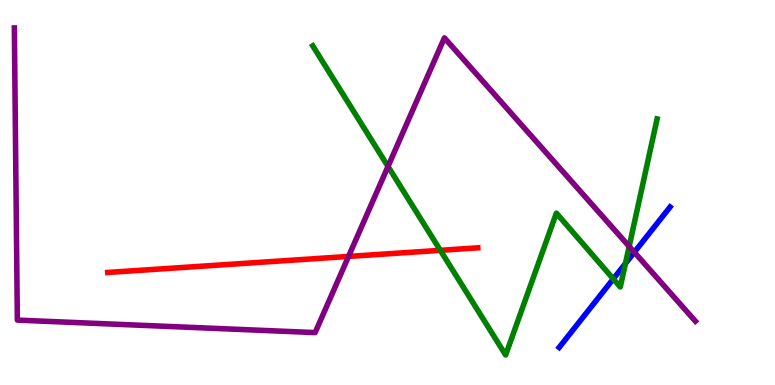[{'lines': ['blue', 'red'], 'intersections': []}, {'lines': ['green', 'red'], 'intersections': [{'x': 5.68, 'y': 3.5}]}, {'lines': ['purple', 'red'], 'intersections': [{'x': 4.5, 'y': 3.34}]}, {'lines': ['blue', 'green'], 'intersections': [{'x': 7.91, 'y': 2.76}, {'x': 8.07, 'y': 3.16}]}, {'lines': ['blue', 'purple'], 'intersections': [{'x': 8.18, 'y': 3.45}]}, {'lines': ['green', 'purple'], 'intersections': [{'x': 5.01, 'y': 5.68}, {'x': 8.12, 'y': 3.6}]}]